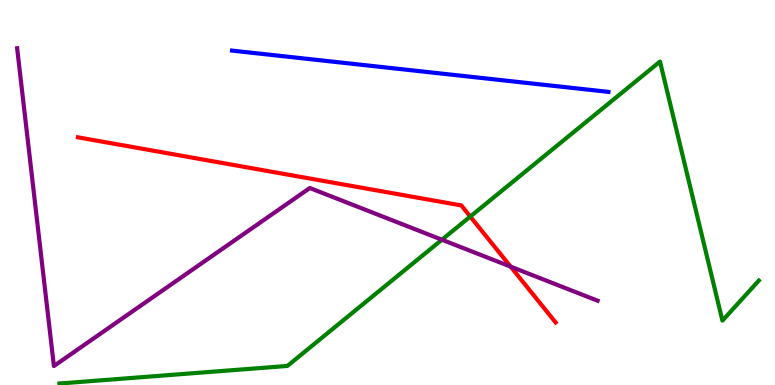[{'lines': ['blue', 'red'], 'intersections': []}, {'lines': ['green', 'red'], 'intersections': [{'x': 6.07, 'y': 4.38}]}, {'lines': ['purple', 'red'], 'intersections': [{'x': 6.59, 'y': 3.07}]}, {'lines': ['blue', 'green'], 'intersections': []}, {'lines': ['blue', 'purple'], 'intersections': []}, {'lines': ['green', 'purple'], 'intersections': [{'x': 5.7, 'y': 3.77}]}]